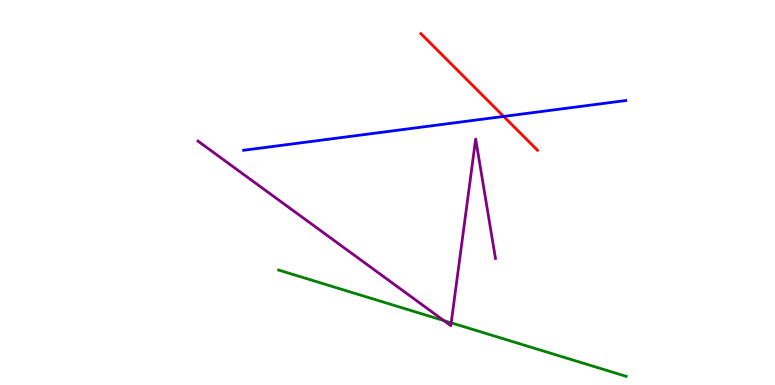[{'lines': ['blue', 'red'], 'intersections': [{'x': 6.5, 'y': 6.98}]}, {'lines': ['green', 'red'], 'intersections': []}, {'lines': ['purple', 'red'], 'intersections': []}, {'lines': ['blue', 'green'], 'intersections': []}, {'lines': ['blue', 'purple'], 'intersections': []}, {'lines': ['green', 'purple'], 'intersections': [{'x': 5.73, 'y': 1.67}, {'x': 5.82, 'y': 1.61}]}]